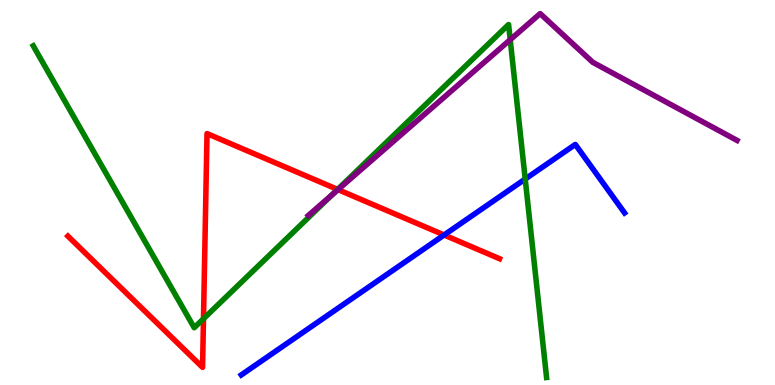[{'lines': ['blue', 'red'], 'intersections': [{'x': 5.73, 'y': 3.9}]}, {'lines': ['green', 'red'], 'intersections': [{'x': 2.63, 'y': 1.72}, {'x': 4.36, 'y': 5.08}]}, {'lines': ['purple', 'red'], 'intersections': [{'x': 4.36, 'y': 5.07}]}, {'lines': ['blue', 'green'], 'intersections': [{'x': 6.78, 'y': 5.35}]}, {'lines': ['blue', 'purple'], 'intersections': []}, {'lines': ['green', 'purple'], 'intersections': [{'x': 4.28, 'y': 4.93}, {'x': 6.58, 'y': 8.97}]}]